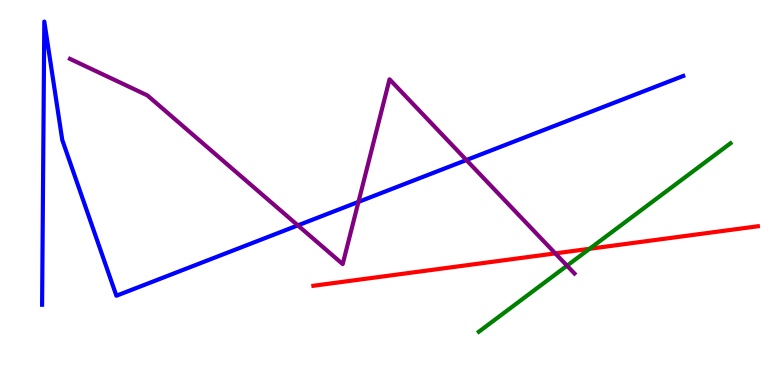[{'lines': ['blue', 'red'], 'intersections': []}, {'lines': ['green', 'red'], 'intersections': [{'x': 7.61, 'y': 3.54}]}, {'lines': ['purple', 'red'], 'intersections': [{'x': 7.17, 'y': 3.42}]}, {'lines': ['blue', 'green'], 'intersections': []}, {'lines': ['blue', 'purple'], 'intersections': [{'x': 3.84, 'y': 4.15}, {'x': 4.63, 'y': 4.76}, {'x': 6.02, 'y': 5.84}]}, {'lines': ['green', 'purple'], 'intersections': [{'x': 7.32, 'y': 3.1}]}]